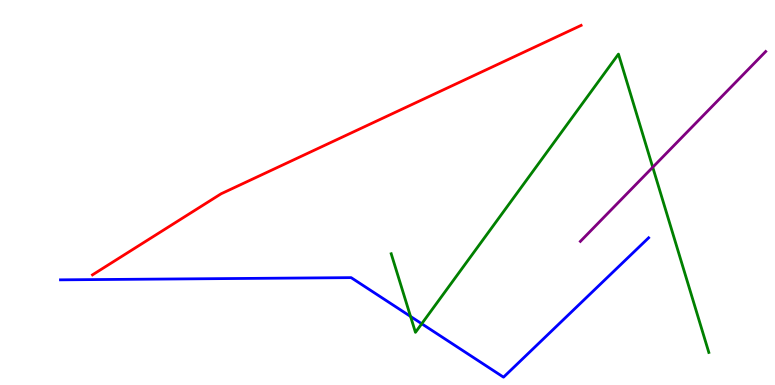[{'lines': ['blue', 'red'], 'intersections': []}, {'lines': ['green', 'red'], 'intersections': []}, {'lines': ['purple', 'red'], 'intersections': []}, {'lines': ['blue', 'green'], 'intersections': [{'x': 5.3, 'y': 1.78}, {'x': 5.44, 'y': 1.59}]}, {'lines': ['blue', 'purple'], 'intersections': []}, {'lines': ['green', 'purple'], 'intersections': [{'x': 8.42, 'y': 5.66}]}]